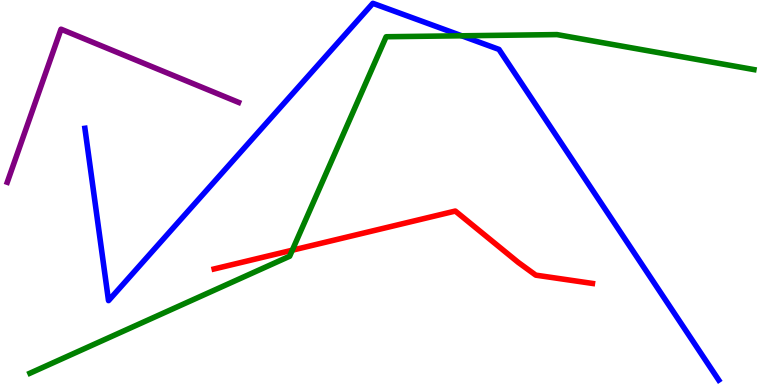[{'lines': ['blue', 'red'], 'intersections': []}, {'lines': ['green', 'red'], 'intersections': [{'x': 3.77, 'y': 3.5}]}, {'lines': ['purple', 'red'], 'intersections': []}, {'lines': ['blue', 'green'], 'intersections': [{'x': 5.96, 'y': 9.07}]}, {'lines': ['blue', 'purple'], 'intersections': []}, {'lines': ['green', 'purple'], 'intersections': []}]